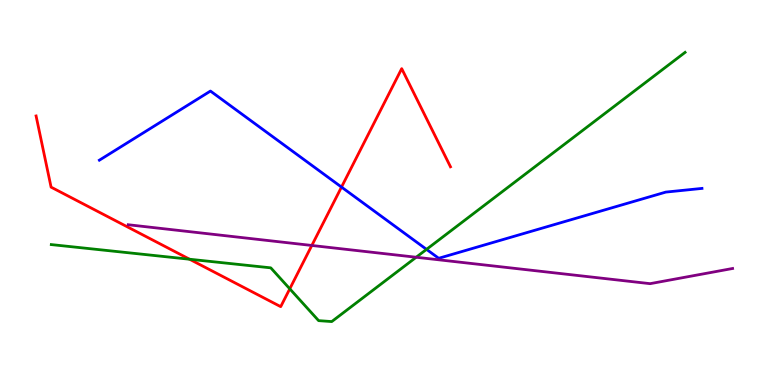[{'lines': ['blue', 'red'], 'intersections': [{'x': 4.41, 'y': 5.14}]}, {'lines': ['green', 'red'], 'intersections': [{'x': 2.45, 'y': 3.27}, {'x': 3.74, 'y': 2.5}]}, {'lines': ['purple', 'red'], 'intersections': [{'x': 4.02, 'y': 3.62}]}, {'lines': ['blue', 'green'], 'intersections': [{'x': 5.5, 'y': 3.52}]}, {'lines': ['blue', 'purple'], 'intersections': []}, {'lines': ['green', 'purple'], 'intersections': [{'x': 5.37, 'y': 3.32}]}]